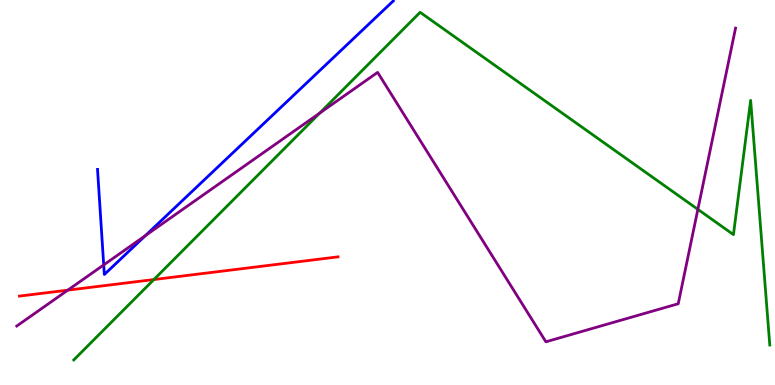[{'lines': ['blue', 'red'], 'intersections': []}, {'lines': ['green', 'red'], 'intersections': [{'x': 1.99, 'y': 2.74}]}, {'lines': ['purple', 'red'], 'intersections': [{'x': 0.875, 'y': 2.46}]}, {'lines': ['blue', 'green'], 'intersections': []}, {'lines': ['blue', 'purple'], 'intersections': [{'x': 1.34, 'y': 3.12}, {'x': 1.88, 'y': 3.88}]}, {'lines': ['green', 'purple'], 'intersections': [{'x': 4.13, 'y': 7.06}, {'x': 9.0, 'y': 4.56}]}]